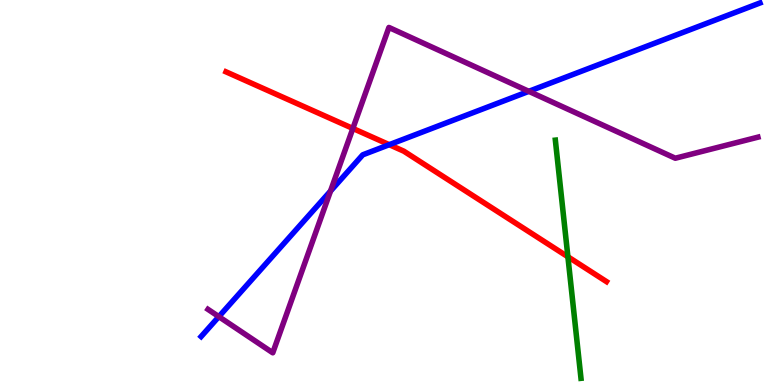[{'lines': ['blue', 'red'], 'intersections': [{'x': 5.02, 'y': 6.24}]}, {'lines': ['green', 'red'], 'intersections': [{'x': 7.33, 'y': 3.33}]}, {'lines': ['purple', 'red'], 'intersections': [{'x': 4.55, 'y': 6.66}]}, {'lines': ['blue', 'green'], 'intersections': []}, {'lines': ['blue', 'purple'], 'intersections': [{'x': 2.82, 'y': 1.78}, {'x': 4.26, 'y': 5.04}, {'x': 6.82, 'y': 7.63}]}, {'lines': ['green', 'purple'], 'intersections': []}]